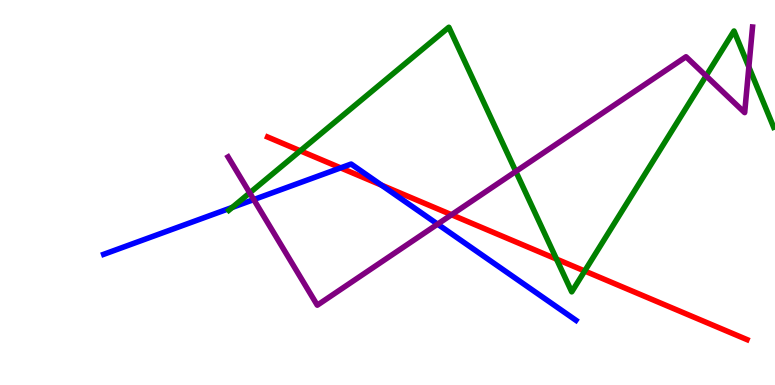[{'lines': ['blue', 'red'], 'intersections': [{'x': 4.4, 'y': 5.64}, {'x': 4.92, 'y': 5.19}]}, {'lines': ['green', 'red'], 'intersections': [{'x': 3.87, 'y': 6.08}, {'x': 7.18, 'y': 3.27}, {'x': 7.54, 'y': 2.96}]}, {'lines': ['purple', 'red'], 'intersections': [{'x': 5.83, 'y': 4.42}]}, {'lines': ['blue', 'green'], 'intersections': [{'x': 3.0, 'y': 4.61}]}, {'lines': ['blue', 'purple'], 'intersections': [{'x': 3.27, 'y': 4.82}, {'x': 5.65, 'y': 4.18}]}, {'lines': ['green', 'purple'], 'intersections': [{'x': 3.22, 'y': 4.99}, {'x': 6.66, 'y': 5.55}, {'x': 9.11, 'y': 8.03}, {'x': 9.66, 'y': 8.26}]}]